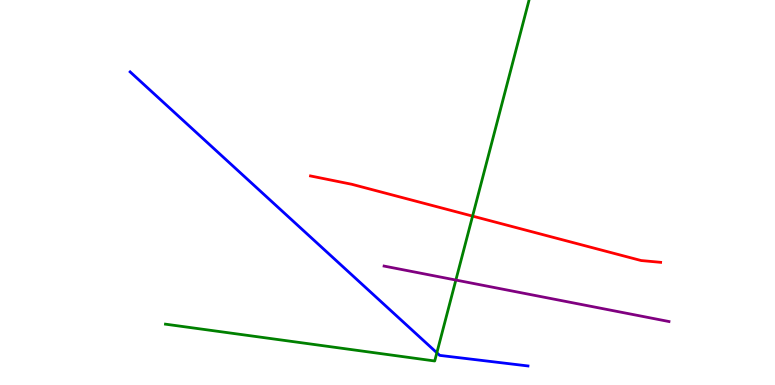[{'lines': ['blue', 'red'], 'intersections': []}, {'lines': ['green', 'red'], 'intersections': [{'x': 6.1, 'y': 4.39}]}, {'lines': ['purple', 'red'], 'intersections': []}, {'lines': ['blue', 'green'], 'intersections': [{'x': 5.64, 'y': 0.837}]}, {'lines': ['blue', 'purple'], 'intersections': []}, {'lines': ['green', 'purple'], 'intersections': [{'x': 5.88, 'y': 2.73}]}]